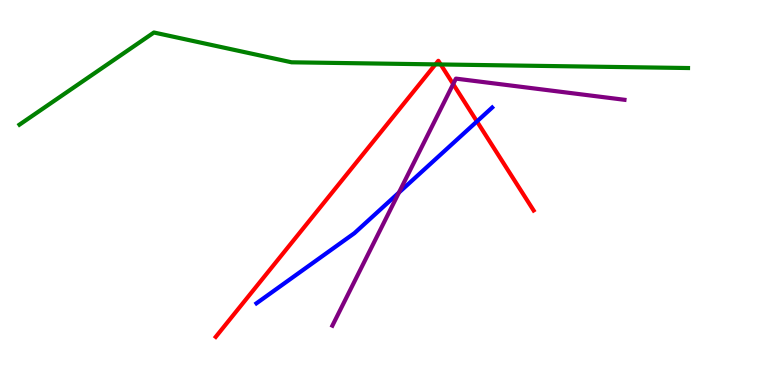[{'lines': ['blue', 'red'], 'intersections': [{'x': 6.15, 'y': 6.85}]}, {'lines': ['green', 'red'], 'intersections': [{'x': 5.62, 'y': 8.33}, {'x': 5.69, 'y': 8.33}]}, {'lines': ['purple', 'red'], 'intersections': [{'x': 5.85, 'y': 7.82}]}, {'lines': ['blue', 'green'], 'intersections': []}, {'lines': ['blue', 'purple'], 'intersections': [{'x': 5.15, 'y': 5.0}]}, {'lines': ['green', 'purple'], 'intersections': []}]